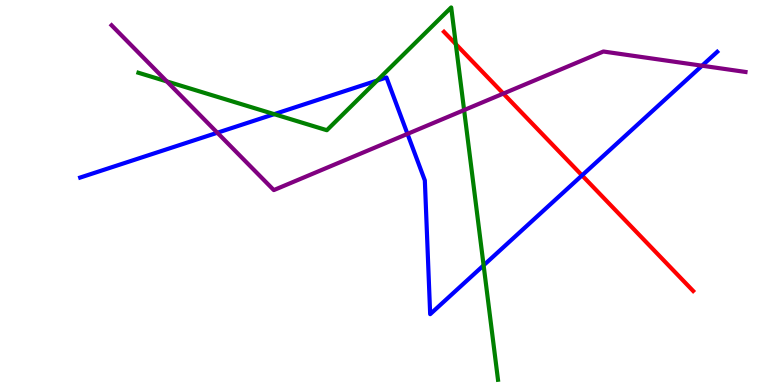[{'lines': ['blue', 'red'], 'intersections': [{'x': 7.51, 'y': 5.44}]}, {'lines': ['green', 'red'], 'intersections': [{'x': 5.88, 'y': 8.85}]}, {'lines': ['purple', 'red'], 'intersections': [{'x': 6.49, 'y': 7.57}]}, {'lines': ['blue', 'green'], 'intersections': [{'x': 3.54, 'y': 7.03}, {'x': 4.87, 'y': 7.91}, {'x': 6.24, 'y': 3.11}]}, {'lines': ['blue', 'purple'], 'intersections': [{'x': 2.8, 'y': 6.55}, {'x': 5.26, 'y': 6.52}, {'x': 9.06, 'y': 8.29}]}, {'lines': ['green', 'purple'], 'intersections': [{'x': 2.15, 'y': 7.89}, {'x': 5.99, 'y': 7.14}]}]